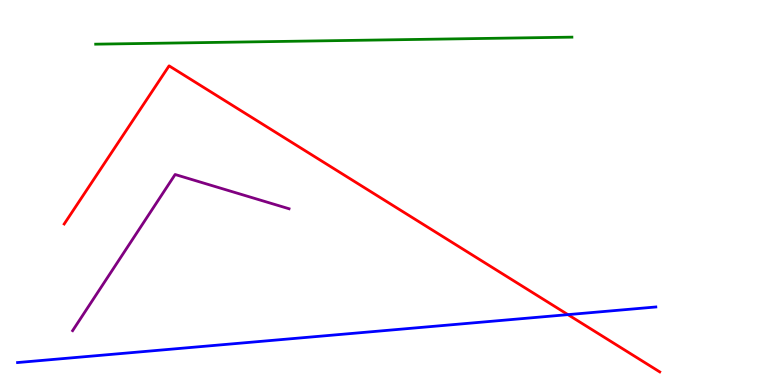[{'lines': ['blue', 'red'], 'intersections': [{'x': 7.33, 'y': 1.83}]}, {'lines': ['green', 'red'], 'intersections': []}, {'lines': ['purple', 'red'], 'intersections': []}, {'lines': ['blue', 'green'], 'intersections': []}, {'lines': ['blue', 'purple'], 'intersections': []}, {'lines': ['green', 'purple'], 'intersections': []}]